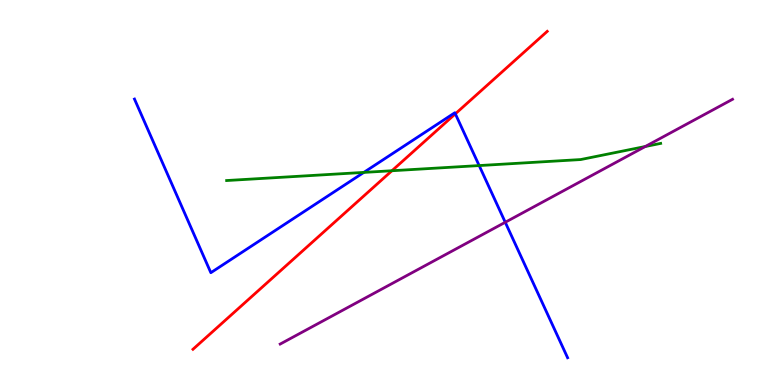[{'lines': ['blue', 'red'], 'intersections': [{'x': 5.88, 'y': 7.04}]}, {'lines': ['green', 'red'], 'intersections': [{'x': 5.06, 'y': 5.57}]}, {'lines': ['purple', 'red'], 'intersections': []}, {'lines': ['blue', 'green'], 'intersections': [{'x': 4.69, 'y': 5.52}, {'x': 6.18, 'y': 5.7}]}, {'lines': ['blue', 'purple'], 'intersections': [{'x': 6.52, 'y': 4.23}]}, {'lines': ['green', 'purple'], 'intersections': [{'x': 8.33, 'y': 6.19}]}]